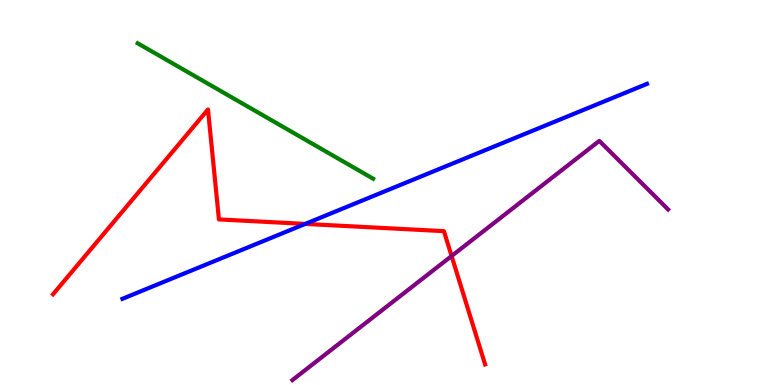[{'lines': ['blue', 'red'], 'intersections': [{'x': 3.94, 'y': 4.18}]}, {'lines': ['green', 'red'], 'intersections': []}, {'lines': ['purple', 'red'], 'intersections': [{'x': 5.83, 'y': 3.35}]}, {'lines': ['blue', 'green'], 'intersections': []}, {'lines': ['blue', 'purple'], 'intersections': []}, {'lines': ['green', 'purple'], 'intersections': []}]